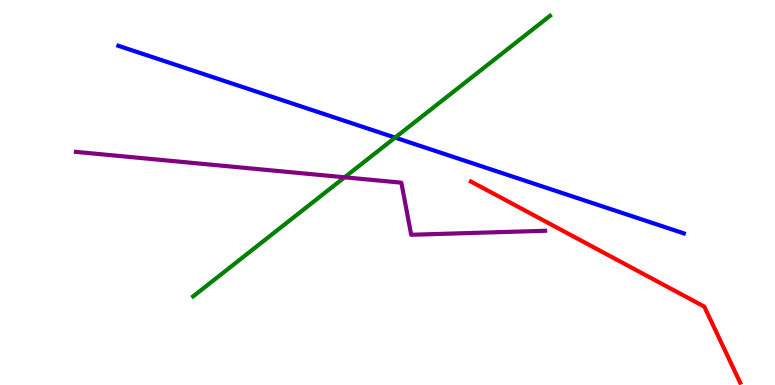[{'lines': ['blue', 'red'], 'intersections': []}, {'lines': ['green', 'red'], 'intersections': []}, {'lines': ['purple', 'red'], 'intersections': []}, {'lines': ['blue', 'green'], 'intersections': [{'x': 5.1, 'y': 6.43}]}, {'lines': ['blue', 'purple'], 'intersections': []}, {'lines': ['green', 'purple'], 'intersections': [{'x': 4.45, 'y': 5.39}]}]